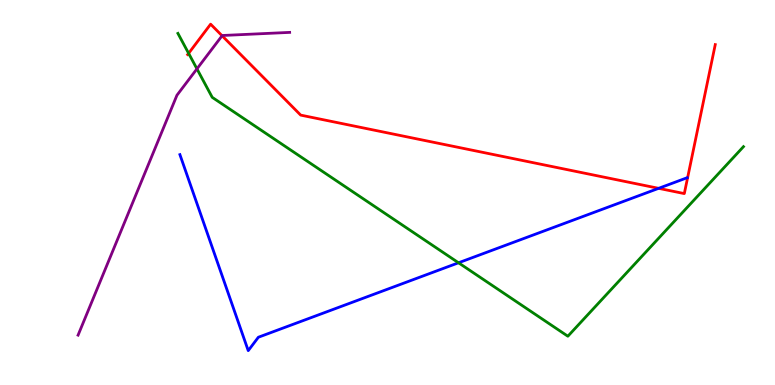[{'lines': ['blue', 'red'], 'intersections': [{'x': 8.5, 'y': 5.11}]}, {'lines': ['green', 'red'], 'intersections': [{'x': 2.43, 'y': 8.61}]}, {'lines': ['purple', 'red'], 'intersections': [{'x': 2.87, 'y': 9.07}]}, {'lines': ['blue', 'green'], 'intersections': [{'x': 5.92, 'y': 3.17}]}, {'lines': ['blue', 'purple'], 'intersections': []}, {'lines': ['green', 'purple'], 'intersections': [{'x': 2.54, 'y': 8.21}]}]